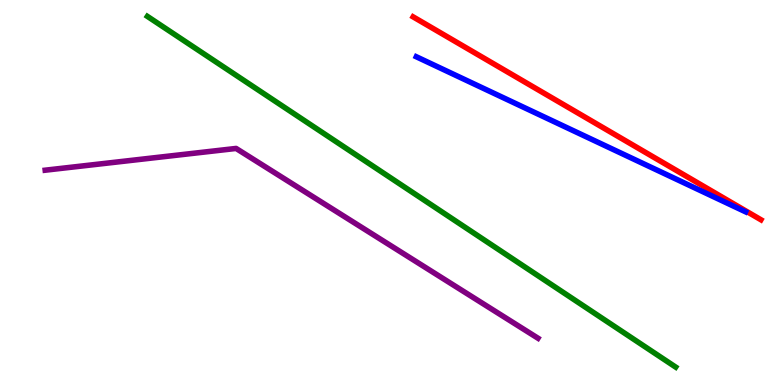[{'lines': ['blue', 'red'], 'intersections': []}, {'lines': ['green', 'red'], 'intersections': []}, {'lines': ['purple', 'red'], 'intersections': []}, {'lines': ['blue', 'green'], 'intersections': []}, {'lines': ['blue', 'purple'], 'intersections': []}, {'lines': ['green', 'purple'], 'intersections': []}]